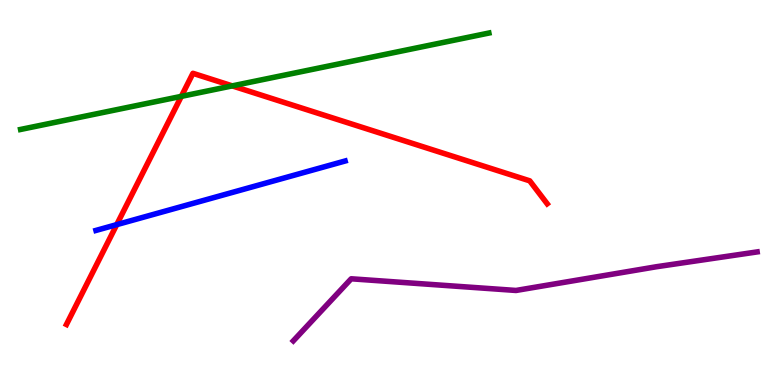[{'lines': ['blue', 'red'], 'intersections': [{'x': 1.51, 'y': 4.17}]}, {'lines': ['green', 'red'], 'intersections': [{'x': 2.34, 'y': 7.5}, {'x': 3.0, 'y': 7.77}]}, {'lines': ['purple', 'red'], 'intersections': []}, {'lines': ['blue', 'green'], 'intersections': []}, {'lines': ['blue', 'purple'], 'intersections': []}, {'lines': ['green', 'purple'], 'intersections': []}]